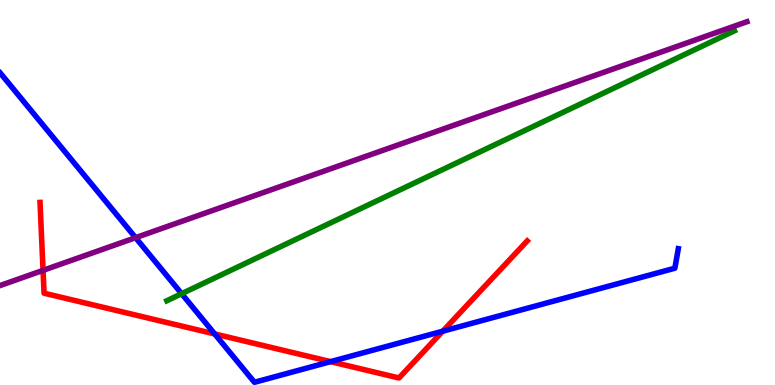[{'lines': ['blue', 'red'], 'intersections': [{'x': 2.77, 'y': 1.33}, {'x': 4.27, 'y': 0.607}, {'x': 5.71, 'y': 1.4}]}, {'lines': ['green', 'red'], 'intersections': []}, {'lines': ['purple', 'red'], 'intersections': [{'x': 0.555, 'y': 2.98}]}, {'lines': ['blue', 'green'], 'intersections': [{'x': 2.34, 'y': 2.37}]}, {'lines': ['blue', 'purple'], 'intersections': [{'x': 1.75, 'y': 3.83}]}, {'lines': ['green', 'purple'], 'intersections': []}]